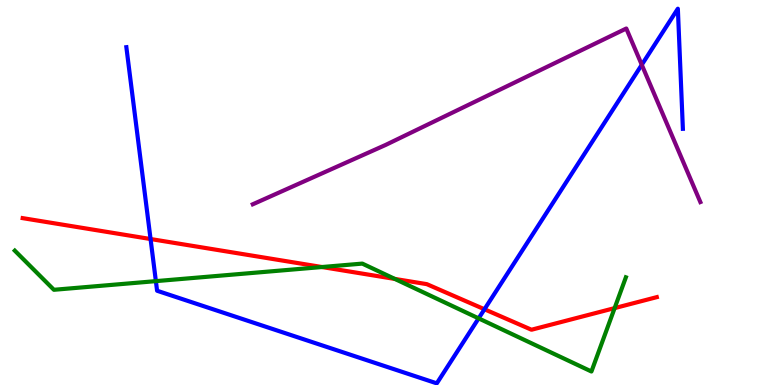[{'lines': ['blue', 'red'], 'intersections': [{'x': 1.94, 'y': 3.79}, {'x': 6.25, 'y': 1.97}]}, {'lines': ['green', 'red'], 'intersections': [{'x': 4.15, 'y': 3.06}, {'x': 5.09, 'y': 2.76}, {'x': 7.93, 'y': 2.0}]}, {'lines': ['purple', 'red'], 'intersections': []}, {'lines': ['blue', 'green'], 'intersections': [{'x': 2.01, 'y': 2.7}, {'x': 6.18, 'y': 1.73}]}, {'lines': ['blue', 'purple'], 'intersections': [{'x': 8.28, 'y': 8.32}]}, {'lines': ['green', 'purple'], 'intersections': []}]